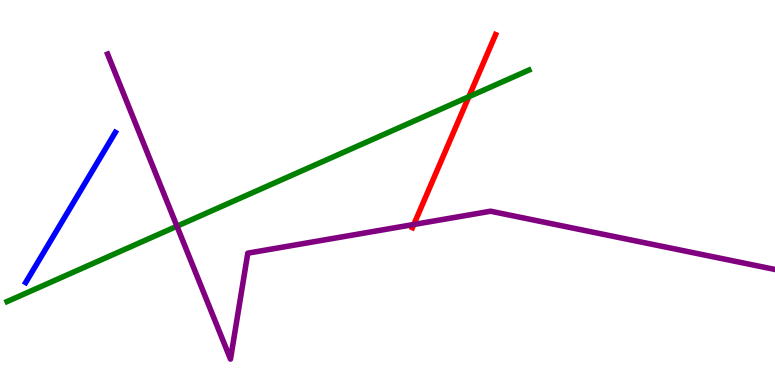[{'lines': ['blue', 'red'], 'intersections': []}, {'lines': ['green', 'red'], 'intersections': [{'x': 6.05, 'y': 7.49}]}, {'lines': ['purple', 'red'], 'intersections': [{'x': 5.34, 'y': 4.17}]}, {'lines': ['blue', 'green'], 'intersections': []}, {'lines': ['blue', 'purple'], 'intersections': []}, {'lines': ['green', 'purple'], 'intersections': [{'x': 2.28, 'y': 4.12}]}]